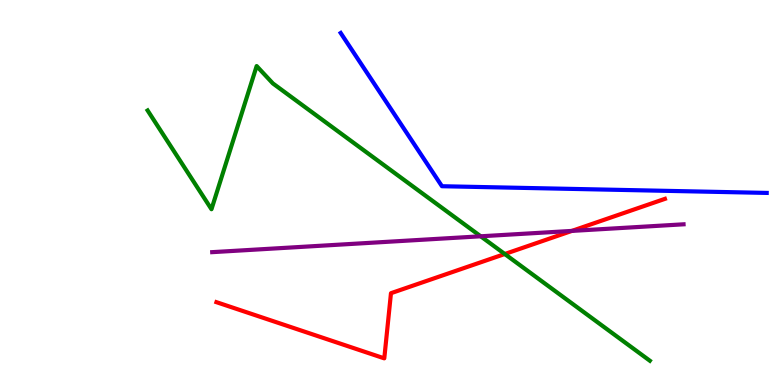[{'lines': ['blue', 'red'], 'intersections': []}, {'lines': ['green', 'red'], 'intersections': [{'x': 6.51, 'y': 3.4}]}, {'lines': ['purple', 'red'], 'intersections': [{'x': 7.38, 'y': 4.0}]}, {'lines': ['blue', 'green'], 'intersections': []}, {'lines': ['blue', 'purple'], 'intersections': []}, {'lines': ['green', 'purple'], 'intersections': [{'x': 6.2, 'y': 3.86}]}]